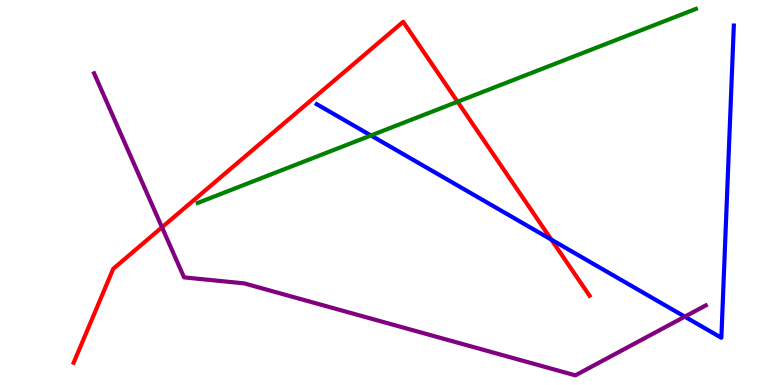[{'lines': ['blue', 'red'], 'intersections': [{'x': 7.11, 'y': 3.78}]}, {'lines': ['green', 'red'], 'intersections': [{'x': 5.9, 'y': 7.36}]}, {'lines': ['purple', 'red'], 'intersections': [{'x': 2.09, 'y': 4.1}]}, {'lines': ['blue', 'green'], 'intersections': [{'x': 4.79, 'y': 6.48}]}, {'lines': ['blue', 'purple'], 'intersections': [{'x': 8.84, 'y': 1.78}]}, {'lines': ['green', 'purple'], 'intersections': []}]